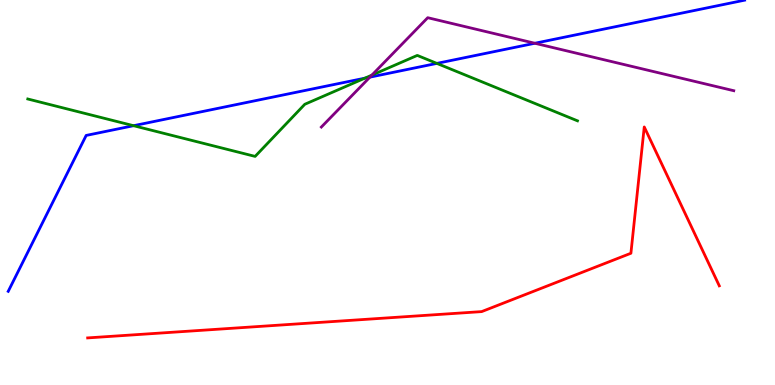[{'lines': ['blue', 'red'], 'intersections': []}, {'lines': ['green', 'red'], 'intersections': []}, {'lines': ['purple', 'red'], 'intersections': []}, {'lines': ['blue', 'green'], 'intersections': [{'x': 1.72, 'y': 6.74}, {'x': 4.71, 'y': 7.97}, {'x': 5.64, 'y': 8.35}]}, {'lines': ['blue', 'purple'], 'intersections': [{'x': 4.77, 'y': 8.0}, {'x': 6.9, 'y': 8.88}]}, {'lines': ['green', 'purple'], 'intersections': [{'x': 4.8, 'y': 8.05}]}]